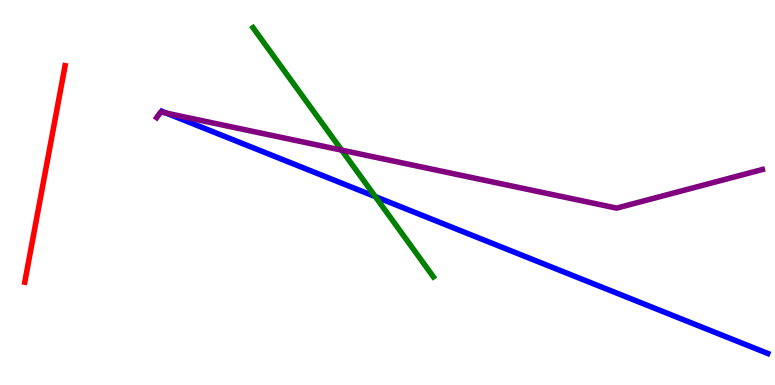[{'lines': ['blue', 'red'], 'intersections': []}, {'lines': ['green', 'red'], 'intersections': []}, {'lines': ['purple', 'red'], 'intersections': []}, {'lines': ['blue', 'green'], 'intersections': [{'x': 4.84, 'y': 4.89}]}, {'lines': ['blue', 'purple'], 'intersections': [{'x': 2.15, 'y': 7.06}]}, {'lines': ['green', 'purple'], 'intersections': [{'x': 4.41, 'y': 6.1}]}]